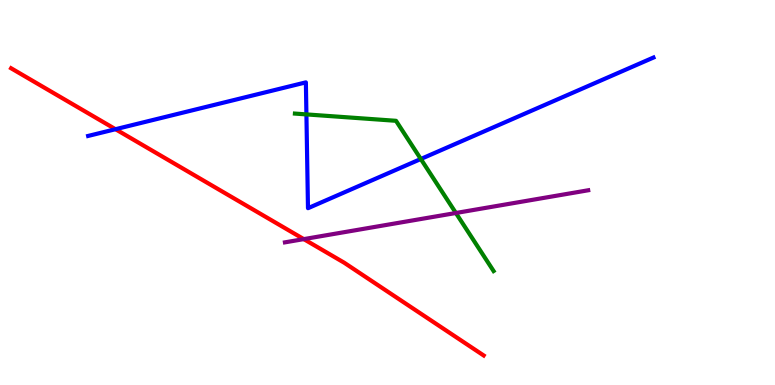[{'lines': ['blue', 'red'], 'intersections': [{'x': 1.49, 'y': 6.64}]}, {'lines': ['green', 'red'], 'intersections': []}, {'lines': ['purple', 'red'], 'intersections': [{'x': 3.92, 'y': 3.79}]}, {'lines': ['blue', 'green'], 'intersections': [{'x': 3.95, 'y': 7.03}, {'x': 5.43, 'y': 5.87}]}, {'lines': ['blue', 'purple'], 'intersections': []}, {'lines': ['green', 'purple'], 'intersections': [{'x': 5.88, 'y': 4.47}]}]